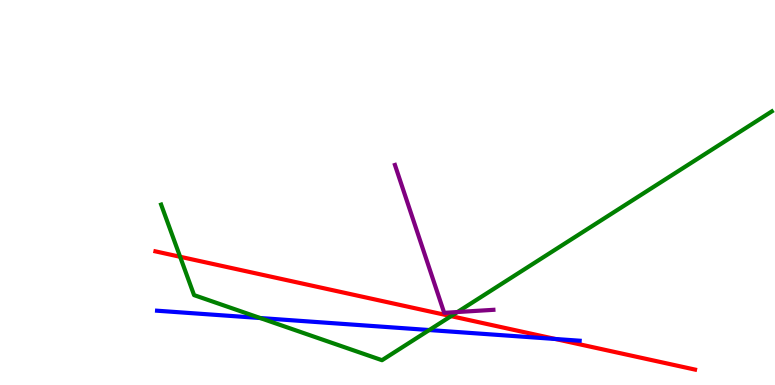[{'lines': ['blue', 'red'], 'intersections': [{'x': 7.17, 'y': 1.2}]}, {'lines': ['green', 'red'], 'intersections': [{'x': 2.32, 'y': 3.33}, {'x': 5.82, 'y': 1.79}]}, {'lines': ['purple', 'red'], 'intersections': []}, {'lines': ['blue', 'green'], 'intersections': [{'x': 3.36, 'y': 1.74}, {'x': 5.54, 'y': 1.43}]}, {'lines': ['blue', 'purple'], 'intersections': []}, {'lines': ['green', 'purple'], 'intersections': [{'x': 5.9, 'y': 1.9}]}]